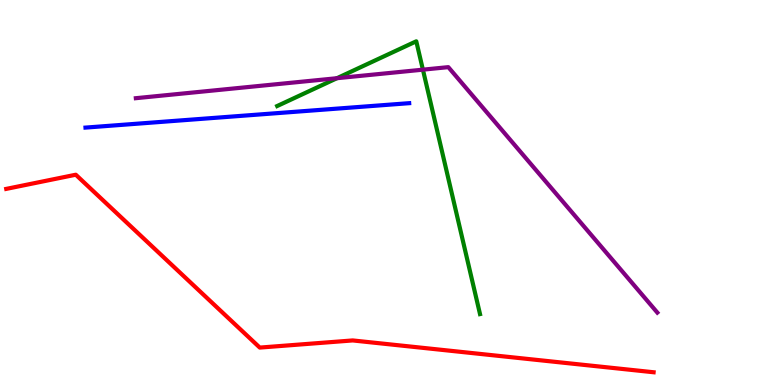[{'lines': ['blue', 'red'], 'intersections': []}, {'lines': ['green', 'red'], 'intersections': []}, {'lines': ['purple', 'red'], 'intersections': []}, {'lines': ['blue', 'green'], 'intersections': []}, {'lines': ['blue', 'purple'], 'intersections': []}, {'lines': ['green', 'purple'], 'intersections': [{'x': 4.35, 'y': 7.97}, {'x': 5.46, 'y': 8.19}]}]